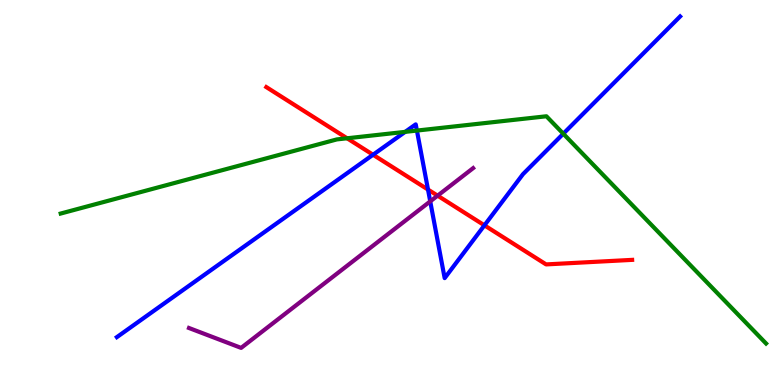[{'lines': ['blue', 'red'], 'intersections': [{'x': 4.81, 'y': 5.98}, {'x': 5.52, 'y': 5.08}, {'x': 6.25, 'y': 4.15}]}, {'lines': ['green', 'red'], 'intersections': [{'x': 4.48, 'y': 6.41}]}, {'lines': ['purple', 'red'], 'intersections': [{'x': 5.65, 'y': 4.92}]}, {'lines': ['blue', 'green'], 'intersections': [{'x': 5.23, 'y': 6.57}, {'x': 5.38, 'y': 6.61}, {'x': 7.27, 'y': 6.53}]}, {'lines': ['blue', 'purple'], 'intersections': [{'x': 5.55, 'y': 4.77}]}, {'lines': ['green', 'purple'], 'intersections': []}]